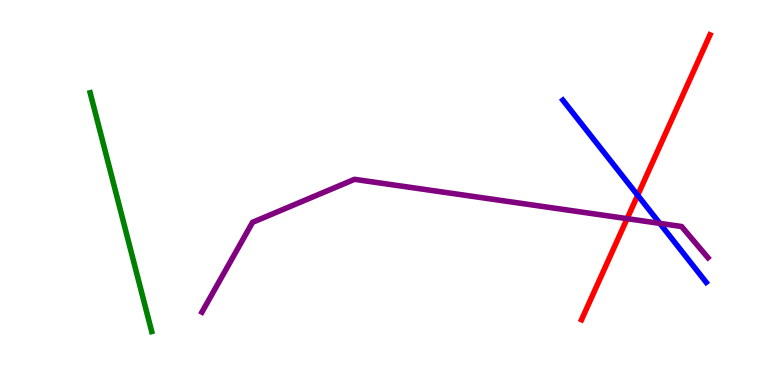[{'lines': ['blue', 'red'], 'intersections': [{'x': 8.23, 'y': 4.93}]}, {'lines': ['green', 'red'], 'intersections': []}, {'lines': ['purple', 'red'], 'intersections': [{'x': 8.09, 'y': 4.32}]}, {'lines': ['blue', 'green'], 'intersections': []}, {'lines': ['blue', 'purple'], 'intersections': [{'x': 8.51, 'y': 4.2}]}, {'lines': ['green', 'purple'], 'intersections': []}]